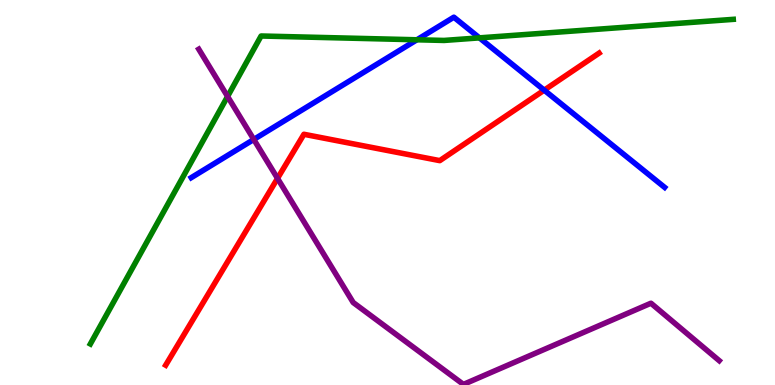[{'lines': ['blue', 'red'], 'intersections': [{'x': 7.02, 'y': 7.66}]}, {'lines': ['green', 'red'], 'intersections': []}, {'lines': ['purple', 'red'], 'intersections': [{'x': 3.58, 'y': 5.37}]}, {'lines': ['blue', 'green'], 'intersections': [{'x': 5.38, 'y': 8.97}, {'x': 6.19, 'y': 9.02}]}, {'lines': ['blue', 'purple'], 'intersections': [{'x': 3.27, 'y': 6.38}]}, {'lines': ['green', 'purple'], 'intersections': [{'x': 2.94, 'y': 7.49}]}]